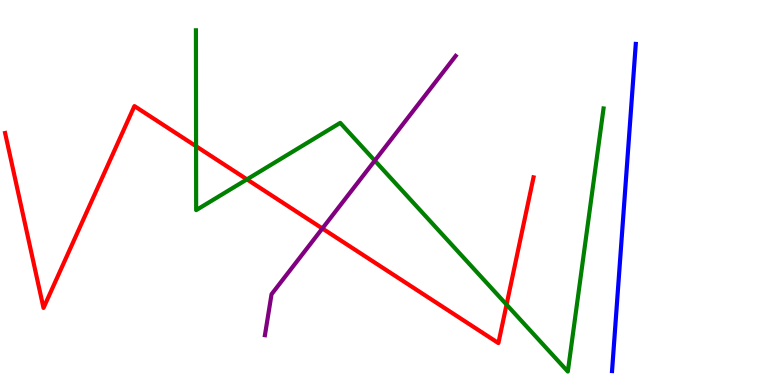[{'lines': ['blue', 'red'], 'intersections': []}, {'lines': ['green', 'red'], 'intersections': [{'x': 2.53, 'y': 6.2}, {'x': 3.19, 'y': 5.34}, {'x': 6.54, 'y': 2.09}]}, {'lines': ['purple', 'red'], 'intersections': [{'x': 4.16, 'y': 4.07}]}, {'lines': ['blue', 'green'], 'intersections': []}, {'lines': ['blue', 'purple'], 'intersections': []}, {'lines': ['green', 'purple'], 'intersections': [{'x': 4.84, 'y': 5.83}]}]